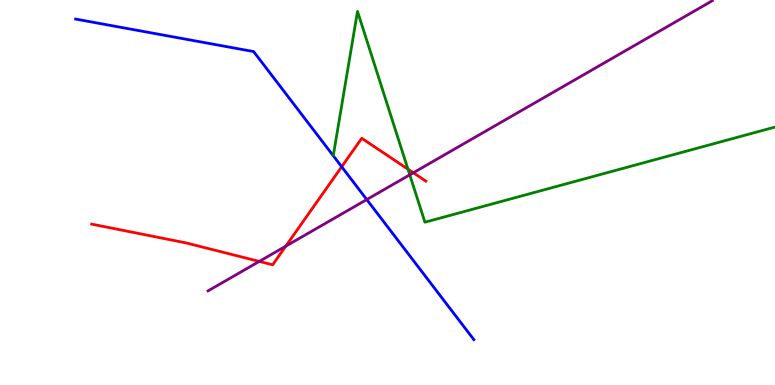[{'lines': ['blue', 'red'], 'intersections': [{'x': 4.41, 'y': 5.67}]}, {'lines': ['green', 'red'], 'intersections': [{'x': 5.26, 'y': 5.61}]}, {'lines': ['purple', 'red'], 'intersections': [{'x': 3.35, 'y': 3.21}, {'x': 3.69, 'y': 3.61}, {'x': 5.33, 'y': 5.51}]}, {'lines': ['blue', 'green'], 'intersections': []}, {'lines': ['blue', 'purple'], 'intersections': [{'x': 4.73, 'y': 4.82}]}, {'lines': ['green', 'purple'], 'intersections': [{'x': 5.29, 'y': 5.46}]}]